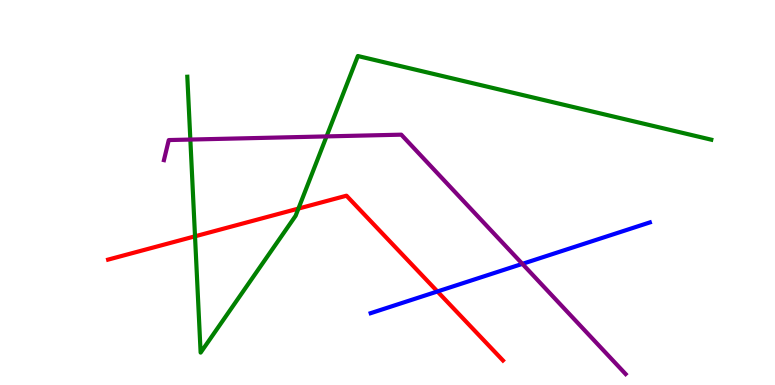[{'lines': ['blue', 'red'], 'intersections': [{'x': 5.64, 'y': 2.43}]}, {'lines': ['green', 'red'], 'intersections': [{'x': 2.52, 'y': 3.86}, {'x': 3.85, 'y': 4.58}]}, {'lines': ['purple', 'red'], 'intersections': []}, {'lines': ['blue', 'green'], 'intersections': []}, {'lines': ['blue', 'purple'], 'intersections': [{'x': 6.74, 'y': 3.15}]}, {'lines': ['green', 'purple'], 'intersections': [{'x': 2.46, 'y': 6.38}, {'x': 4.21, 'y': 6.46}]}]